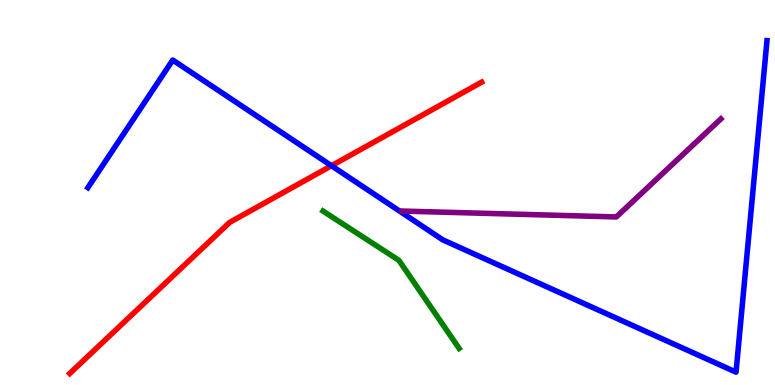[{'lines': ['blue', 'red'], 'intersections': [{'x': 4.28, 'y': 5.7}]}, {'lines': ['green', 'red'], 'intersections': []}, {'lines': ['purple', 'red'], 'intersections': []}, {'lines': ['blue', 'green'], 'intersections': []}, {'lines': ['blue', 'purple'], 'intersections': []}, {'lines': ['green', 'purple'], 'intersections': []}]